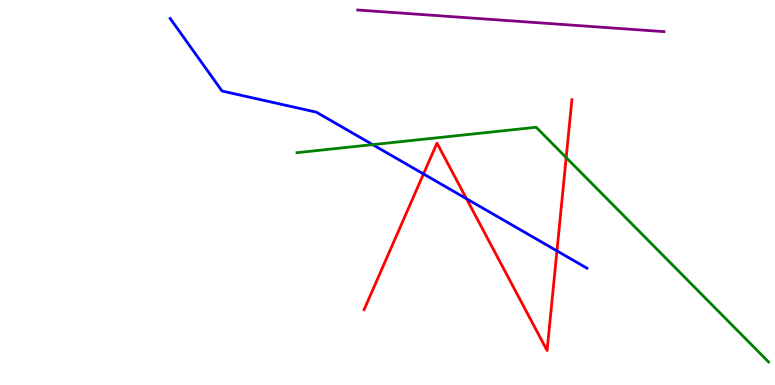[{'lines': ['blue', 'red'], 'intersections': [{'x': 5.46, 'y': 5.48}, {'x': 6.02, 'y': 4.84}, {'x': 7.19, 'y': 3.48}]}, {'lines': ['green', 'red'], 'intersections': [{'x': 7.31, 'y': 5.91}]}, {'lines': ['purple', 'red'], 'intersections': []}, {'lines': ['blue', 'green'], 'intersections': [{'x': 4.81, 'y': 6.24}]}, {'lines': ['blue', 'purple'], 'intersections': []}, {'lines': ['green', 'purple'], 'intersections': []}]